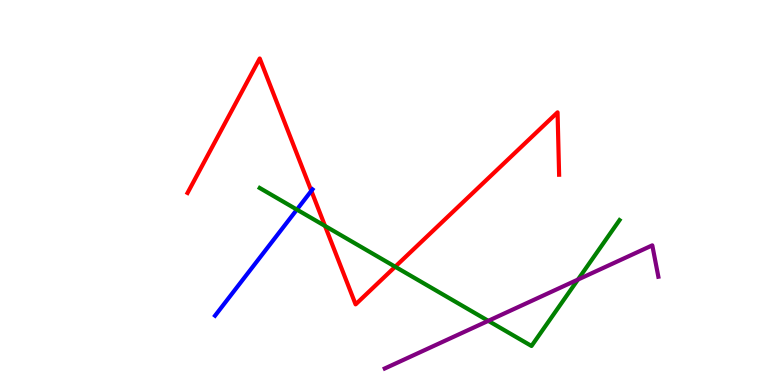[{'lines': ['blue', 'red'], 'intersections': [{'x': 4.02, 'y': 5.04}]}, {'lines': ['green', 'red'], 'intersections': [{'x': 4.19, 'y': 4.13}, {'x': 5.1, 'y': 3.07}]}, {'lines': ['purple', 'red'], 'intersections': []}, {'lines': ['blue', 'green'], 'intersections': [{'x': 3.83, 'y': 4.56}]}, {'lines': ['blue', 'purple'], 'intersections': []}, {'lines': ['green', 'purple'], 'intersections': [{'x': 6.3, 'y': 1.67}, {'x': 7.46, 'y': 2.74}]}]